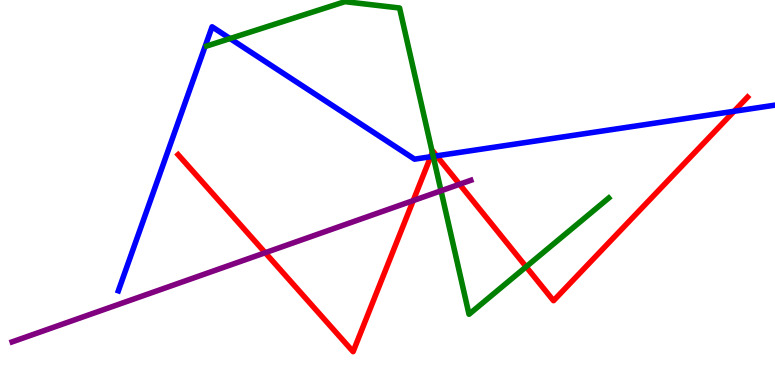[{'lines': ['blue', 'red'], 'intersections': [{'x': 5.56, 'y': 5.93}, {'x': 5.63, 'y': 5.95}, {'x': 9.47, 'y': 7.11}]}, {'lines': ['green', 'red'], 'intersections': [{'x': 5.58, 'y': 6.04}, {'x': 6.79, 'y': 3.07}]}, {'lines': ['purple', 'red'], 'intersections': [{'x': 3.42, 'y': 3.44}, {'x': 5.33, 'y': 4.79}, {'x': 5.93, 'y': 5.21}]}, {'lines': ['blue', 'green'], 'intersections': [{'x': 2.97, 'y': 9.0}, {'x': 5.59, 'y': 5.94}]}, {'lines': ['blue', 'purple'], 'intersections': []}, {'lines': ['green', 'purple'], 'intersections': [{'x': 5.69, 'y': 5.04}]}]